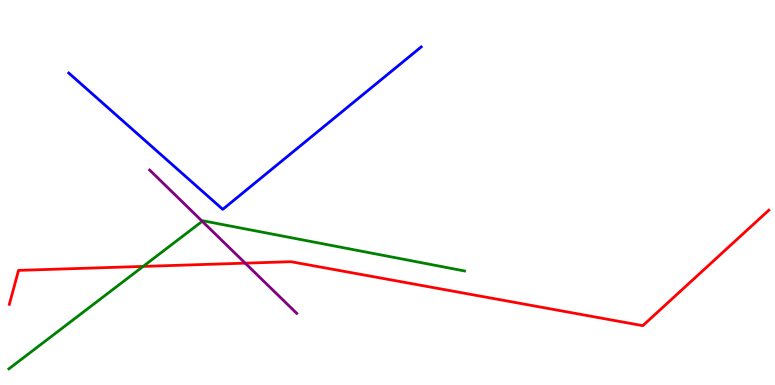[{'lines': ['blue', 'red'], 'intersections': []}, {'lines': ['green', 'red'], 'intersections': [{'x': 1.85, 'y': 3.08}]}, {'lines': ['purple', 'red'], 'intersections': [{'x': 3.16, 'y': 3.16}]}, {'lines': ['blue', 'green'], 'intersections': []}, {'lines': ['blue', 'purple'], 'intersections': []}, {'lines': ['green', 'purple'], 'intersections': [{'x': 2.61, 'y': 4.25}]}]